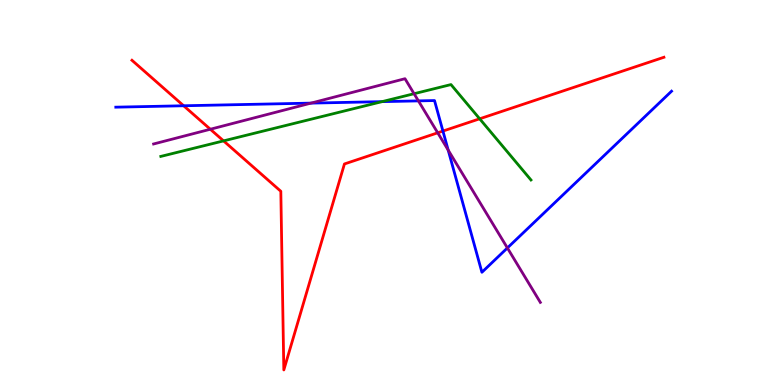[{'lines': ['blue', 'red'], 'intersections': [{'x': 2.37, 'y': 7.25}, {'x': 5.72, 'y': 6.6}]}, {'lines': ['green', 'red'], 'intersections': [{'x': 2.88, 'y': 6.34}, {'x': 6.19, 'y': 6.91}]}, {'lines': ['purple', 'red'], 'intersections': [{'x': 2.71, 'y': 6.64}, {'x': 5.65, 'y': 6.55}]}, {'lines': ['blue', 'green'], 'intersections': [{'x': 4.93, 'y': 7.36}]}, {'lines': ['blue', 'purple'], 'intersections': [{'x': 4.01, 'y': 7.32}, {'x': 5.4, 'y': 7.38}, {'x': 5.78, 'y': 6.1}, {'x': 6.55, 'y': 3.56}]}, {'lines': ['green', 'purple'], 'intersections': [{'x': 5.34, 'y': 7.57}]}]